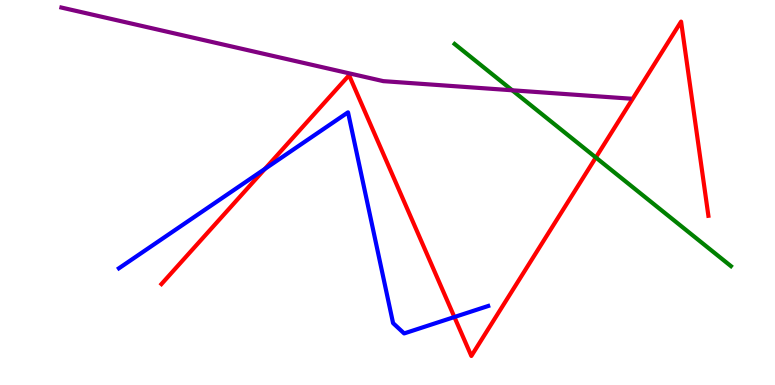[{'lines': ['blue', 'red'], 'intersections': [{'x': 3.42, 'y': 5.61}, {'x': 5.86, 'y': 1.77}]}, {'lines': ['green', 'red'], 'intersections': [{'x': 7.69, 'y': 5.91}]}, {'lines': ['purple', 'red'], 'intersections': []}, {'lines': ['blue', 'green'], 'intersections': []}, {'lines': ['blue', 'purple'], 'intersections': []}, {'lines': ['green', 'purple'], 'intersections': [{'x': 6.61, 'y': 7.66}]}]